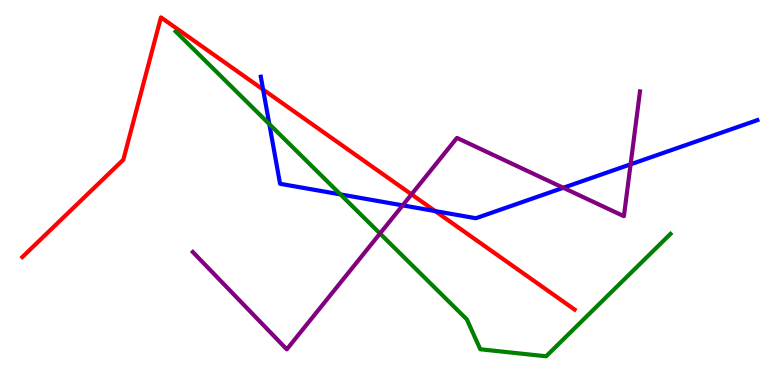[{'lines': ['blue', 'red'], 'intersections': [{'x': 3.4, 'y': 7.67}, {'x': 5.61, 'y': 4.52}]}, {'lines': ['green', 'red'], 'intersections': []}, {'lines': ['purple', 'red'], 'intersections': [{'x': 5.31, 'y': 4.95}]}, {'lines': ['blue', 'green'], 'intersections': [{'x': 3.48, 'y': 6.78}, {'x': 4.39, 'y': 4.95}]}, {'lines': ['blue', 'purple'], 'intersections': [{'x': 5.2, 'y': 4.67}, {'x': 7.27, 'y': 5.12}, {'x': 8.14, 'y': 5.73}]}, {'lines': ['green', 'purple'], 'intersections': [{'x': 4.9, 'y': 3.93}]}]